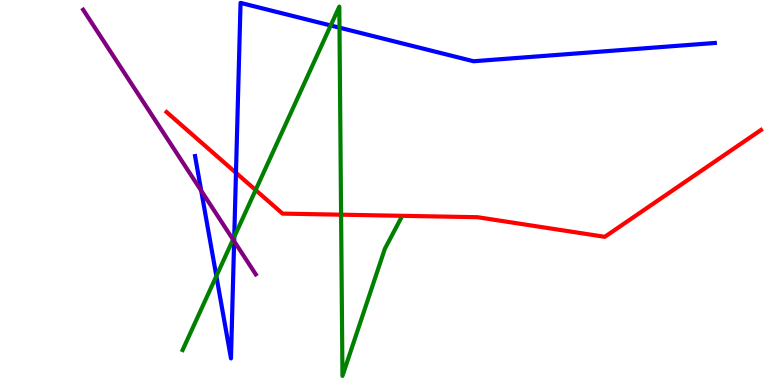[{'lines': ['blue', 'red'], 'intersections': [{'x': 3.04, 'y': 5.51}]}, {'lines': ['green', 'red'], 'intersections': [{'x': 3.3, 'y': 5.06}, {'x': 4.4, 'y': 4.42}]}, {'lines': ['purple', 'red'], 'intersections': []}, {'lines': ['blue', 'green'], 'intersections': [{'x': 2.79, 'y': 2.83}, {'x': 3.02, 'y': 3.85}, {'x': 4.27, 'y': 9.34}, {'x': 4.38, 'y': 9.28}]}, {'lines': ['blue', 'purple'], 'intersections': [{'x': 2.6, 'y': 5.05}, {'x': 3.02, 'y': 3.74}]}, {'lines': ['green', 'purple'], 'intersections': [{'x': 3.01, 'y': 3.78}]}]